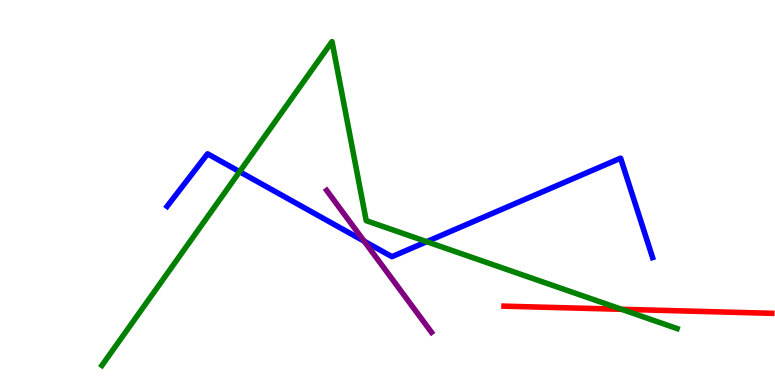[{'lines': ['blue', 'red'], 'intersections': []}, {'lines': ['green', 'red'], 'intersections': [{'x': 8.02, 'y': 1.97}]}, {'lines': ['purple', 'red'], 'intersections': []}, {'lines': ['blue', 'green'], 'intersections': [{'x': 3.09, 'y': 5.54}, {'x': 5.51, 'y': 3.72}]}, {'lines': ['blue', 'purple'], 'intersections': [{'x': 4.7, 'y': 3.74}]}, {'lines': ['green', 'purple'], 'intersections': []}]